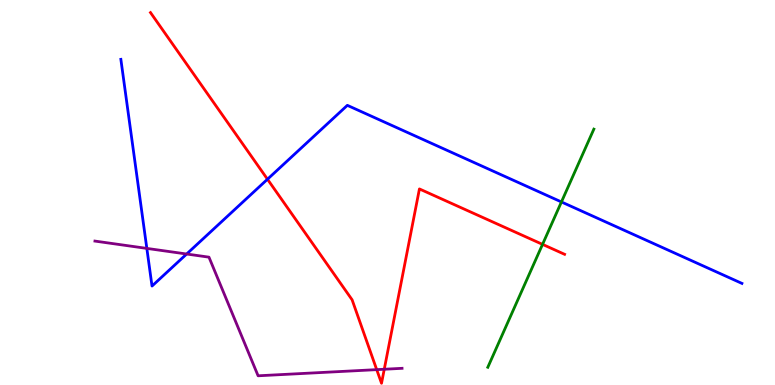[{'lines': ['blue', 'red'], 'intersections': [{'x': 3.45, 'y': 5.34}]}, {'lines': ['green', 'red'], 'intersections': [{'x': 7.0, 'y': 3.65}]}, {'lines': ['purple', 'red'], 'intersections': [{'x': 4.86, 'y': 0.399}, {'x': 4.96, 'y': 0.409}]}, {'lines': ['blue', 'green'], 'intersections': [{'x': 7.24, 'y': 4.75}]}, {'lines': ['blue', 'purple'], 'intersections': [{'x': 1.89, 'y': 3.55}, {'x': 2.41, 'y': 3.4}]}, {'lines': ['green', 'purple'], 'intersections': []}]